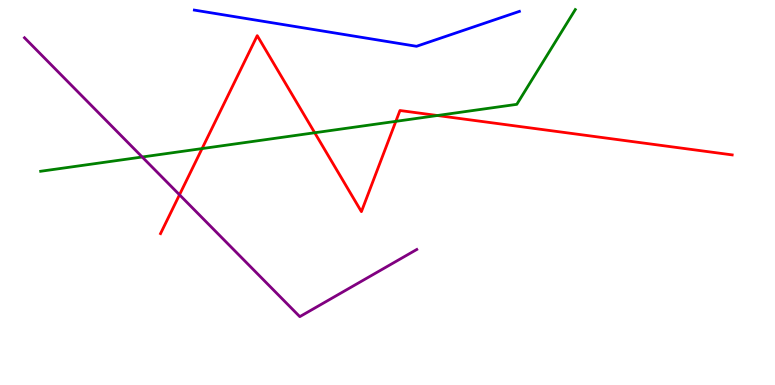[{'lines': ['blue', 'red'], 'intersections': []}, {'lines': ['green', 'red'], 'intersections': [{'x': 2.61, 'y': 6.14}, {'x': 4.06, 'y': 6.55}, {'x': 5.11, 'y': 6.85}, {'x': 5.64, 'y': 7.0}]}, {'lines': ['purple', 'red'], 'intersections': [{'x': 2.32, 'y': 4.94}]}, {'lines': ['blue', 'green'], 'intersections': []}, {'lines': ['blue', 'purple'], 'intersections': []}, {'lines': ['green', 'purple'], 'intersections': [{'x': 1.83, 'y': 5.92}]}]